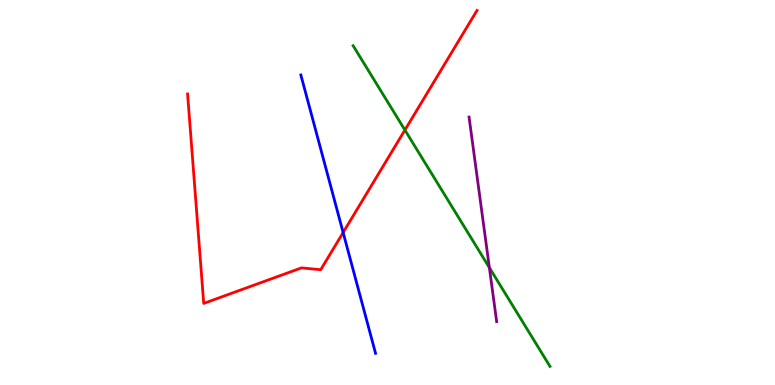[{'lines': ['blue', 'red'], 'intersections': [{'x': 4.43, 'y': 3.96}]}, {'lines': ['green', 'red'], 'intersections': [{'x': 5.22, 'y': 6.62}]}, {'lines': ['purple', 'red'], 'intersections': []}, {'lines': ['blue', 'green'], 'intersections': []}, {'lines': ['blue', 'purple'], 'intersections': []}, {'lines': ['green', 'purple'], 'intersections': [{'x': 6.31, 'y': 3.05}]}]